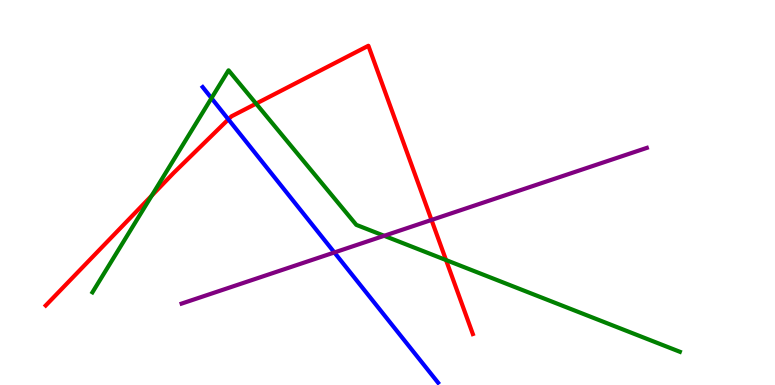[{'lines': ['blue', 'red'], 'intersections': [{'x': 2.95, 'y': 6.9}]}, {'lines': ['green', 'red'], 'intersections': [{'x': 1.96, 'y': 4.92}, {'x': 3.3, 'y': 7.31}, {'x': 5.76, 'y': 3.25}]}, {'lines': ['purple', 'red'], 'intersections': [{'x': 5.57, 'y': 4.29}]}, {'lines': ['blue', 'green'], 'intersections': [{'x': 2.73, 'y': 7.45}]}, {'lines': ['blue', 'purple'], 'intersections': [{'x': 4.31, 'y': 3.44}]}, {'lines': ['green', 'purple'], 'intersections': [{'x': 4.96, 'y': 3.88}]}]